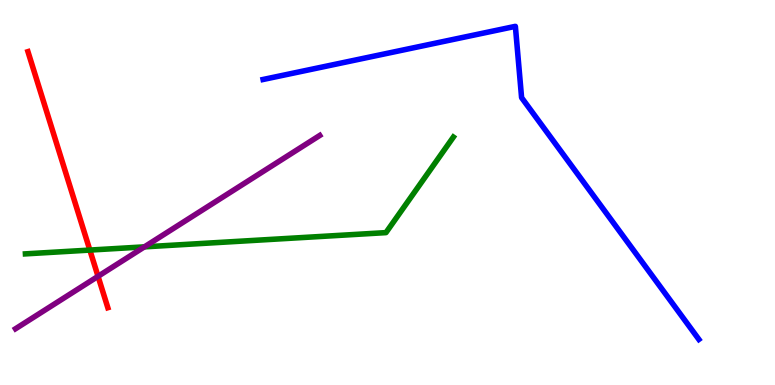[{'lines': ['blue', 'red'], 'intersections': []}, {'lines': ['green', 'red'], 'intersections': [{'x': 1.16, 'y': 3.5}]}, {'lines': ['purple', 'red'], 'intersections': [{'x': 1.27, 'y': 2.82}]}, {'lines': ['blue', 'green'], 'intersections': []}, {'lines': ['blue', 'purple'], 'intersections': []}, {'lines': ['green', 'purple'], 'intersections': [{'x': 1.86, 'y': 3.59}]}]